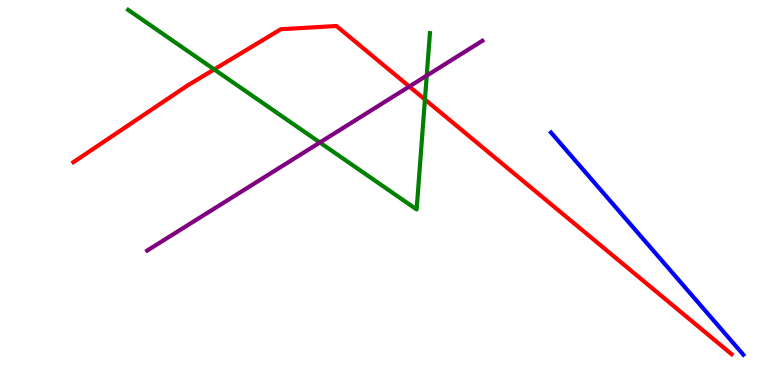[{'lines': ['blue', 'red'], 'intersections': []}, {'lines': ['green', 'red'], 'intersections': [{'x': 2.76, 'y': 8.2}, {'x': 5.48, 'y': 7.42}]}, {'lines': ['purple', 'red'], 'intersections': [{'x': 5.28, 'y': 7.75}]}, {'lines': ['blue', 'green'], 'intersections': []}, {'lines': ['blue', 'purple'], 'intersections': []}, {'lines': ['green', 'purple'], 'intersections': [{'x': 4.13, 'y': 6.3}, {'x': 5.51, 'y': 8.04}]}]